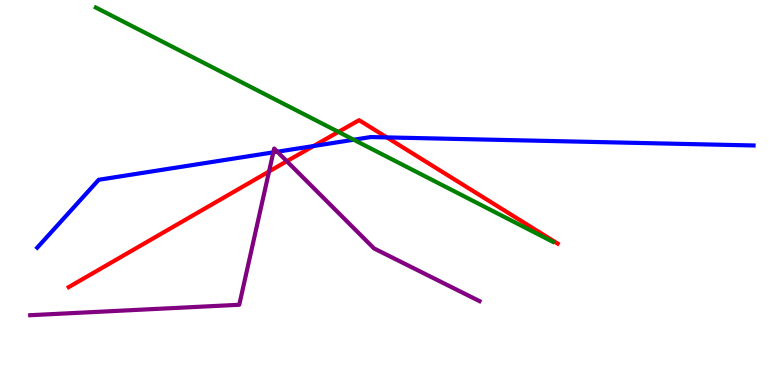[{'lines': ['blue', 'red'], 'intersections': [{'x': 4.05, 'y': 6.21}, {'x': 4.99, 'y': 6.43}]}, {'lines': ['green', 'red'], 'intersections': [{'x': 4.37, 'y': 6.57}]}, {'lines': ['purple', 'red'], 'intersections': [{'x': 3.47, 'y': 5.55}, {'x': 3.7, 'y': 5.81}]}, {'lines': ['blue', 'green'], 'intersections': [{'x': 4.56, 'y': 6.37}]}, {'lines': ['blue', 'purple'], 'intersections': [{'x': 3.53, 'y': 6.04}, {'x': 3.58, 'y': 6.06}]}, {'lines': ['green', 'purple'], 'intersections': []}]